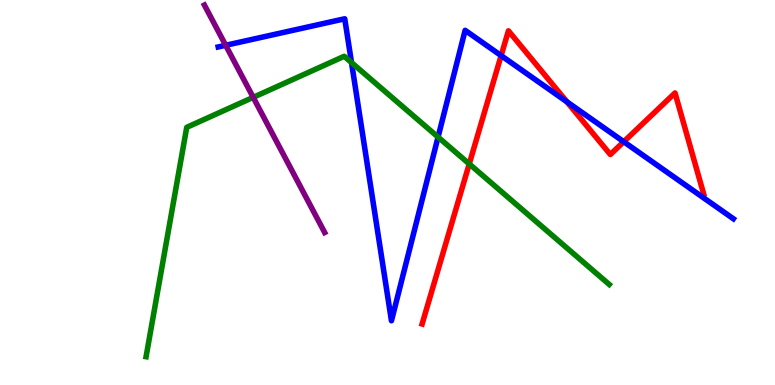[{'lines': ['blue', 'red'], 'intersections': [{'x': 6.47, 'y': 8.56}, {'x': 7.32, 'y': 7.36}, {'x': 8.05, 'y': 6.32}]}, {'lines': ['green', 'red'], 'intersections': [{'x': 6.05, 'y': 5.74}]}, {'lines': ['purple', 'red'], 'intersections': []}, {'lines': ['blue', 'green'], 'intersections': [{'x': 4.54, 'y': 8.37}, {'x': 5.65, 'y': 6.44}]}, {'lines': ['blue', 'purple'], 'intersections': [{'x': 2.91, 'y': 8.82}]}, {'lines': ['green', 'purple'], 'intersections': [{'x': 3.27, 'y': 7.47}]}]